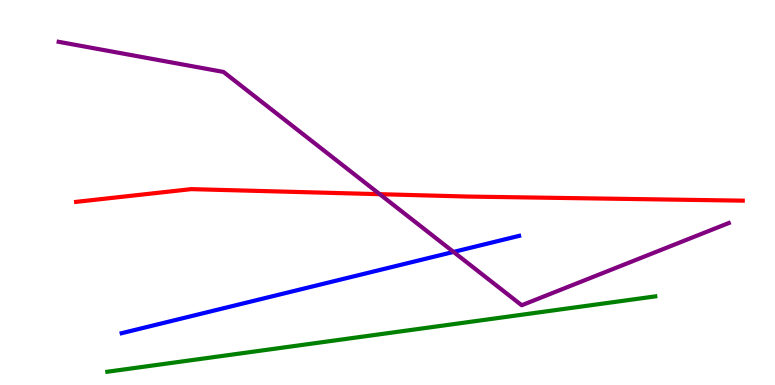[{'lines': ['blue', 'red'], 'intersections': []}, {'lines': ['green', 'red'], 'intersections': []}, {'lines': ['purple', 'red'], 'intersections': [{'x': 4.9, 'y': 4.96}]}, {'lines': ['blue', 'green'], 'intersections': []}, {'lines': ['blue', 'purple'], 'intersections': [{'x': 5.85, 'y': 3.46}]}, {'lines': ['green', 'purple'], 'intersections': []}]